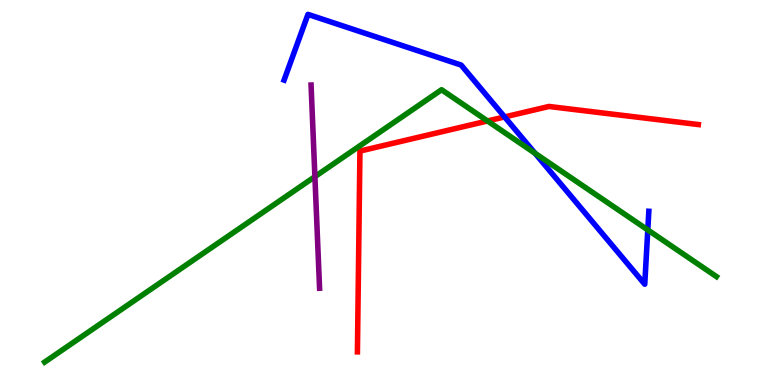[{'lines': ['blue', 'red'], 'intersections': [{'x': 6.51, 'y': 6.96}]}, {'lines': ['green', 'red'], 'intersections': [{'x': 6.29, 'y': 6.86}]}, {'lines': ['purple', 'red'], 'intersections': []}, {'lines': ['blue', 'green'], 'intersections': [{'x': 6.9, 'y': 6.02}, {'x': 8.36, 'y': 4.03}]}, {'lines': ['blue', 'purple'], 'intersections': []}, {'lines': ['green', 'purple'], 'intersections': [{'x': 4.06, 'y': 5.41}]}]